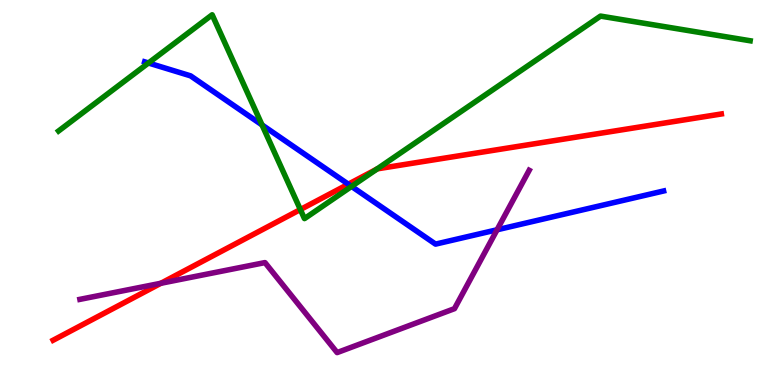[{'lines': ['blue', 'red'], 'intersections': [{'x': 4.49, 'y': 5.22}]}, {'lines': ['green', 'red'], 'intersections': [{'x': 3.88, 'y': 4.56}, {'x': 4.86, 'y': 5.61}]}, {'lines': ['purple', 'red'], 'intersections': [{'x': 2.08, 'y': 2.64}]}, {'lines': ['blue', 'green'], 'intersections': [{'x': 1.92, 'y': 8.36}, {'x': 3.38, 'y': 6.75}, {'x': 4.54, 'y': 5.16}]}, {'lines': ['blue', 'purple'], 'intersections': [{'x': 6.41, 'y': 4.03}]}, {'lines': ['green', 'purple'], 'intersections': []}]